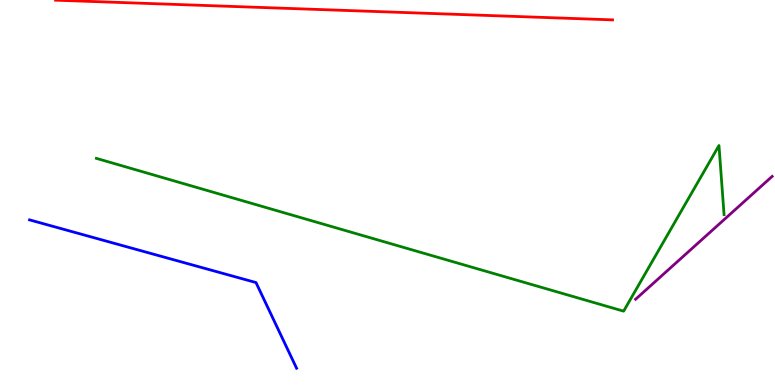[{'lines': ['blue', 'red'], 'intersections': []}, {'lines': ['green', 'red'], 'intersections': []}, {'lines': ['purple', 'red'], 'intersections': []}, {'lines': ['blue', 'green'], 'intersections': []}, {'lines': ['blue', 'purple'], 'intersections': []}, {'lines': ['green', 'purple'], 'intersections': []}]